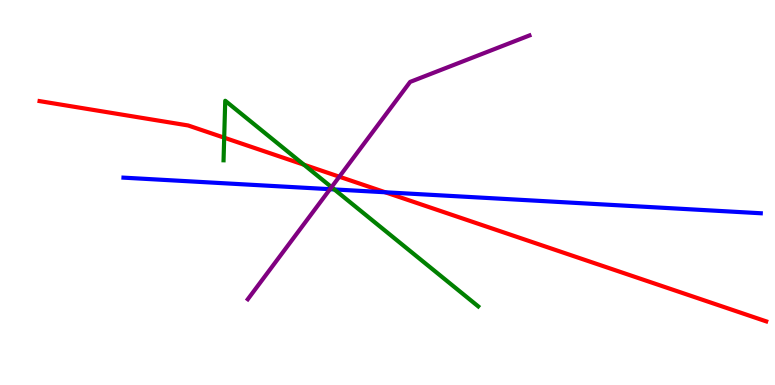[{'lines': ['blue', 'red'], 'intersections': [{'x': 4.97, 'y': 5.01}]}, {'lines': ['green', 'red'], 'intersections': [{'x': 2.89, 'y': 6.42}, {'x': 3.92, 'y': 5.72}]}, {'lines': ['purple', 'red'], 'intersections': [{'x': 4.38, 'y': 5.41}]}, {'lines': ['blue', 'green'], 'intersections': [{'x': 4.31, 'y': 5.08}]}, {'lines': ['blue', 'purple'], 'intersections': [{'x': 4.26, 'y': 5.09}]}, {'lines': ['green', 'purple'], 'intersections': [{'x': 4.28, 'y': 5.14}]}]